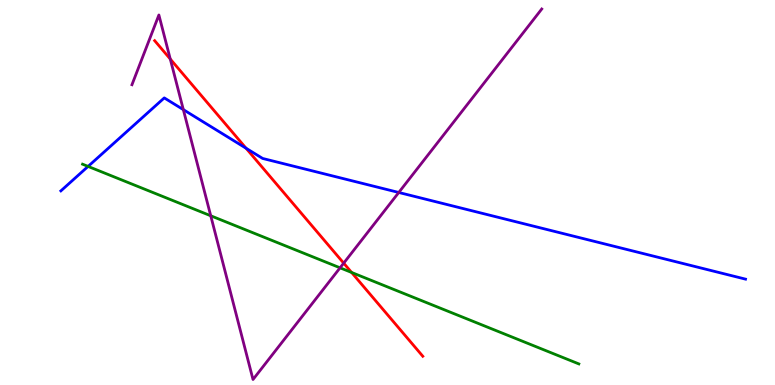[{'lines': ['blue', 'red'], 'intersections': [{'x': 3.18, 'y': 6.15}]}, {'lines': ['green', 'red'], 'intersections': [{'x': 4.54, 'y': 2.92}]}, {'lines': ['purple', 'red'], 'intersections': [{'x': 2.2, 'y': 8.47}, {'x': 4.43, 'y': 3.16}]}, {'lines': ['blue', 'green'], 'intersections': [{'x': 1.14, 'y': 5.68}]}, {'lines': ['blue', 'purple'], 'intersections': [{'x': 2.37, 'y': 7.15}, {'x': 5.15, 'y': 5.0}]}, {'lines': ['green', 'purple'], 'intersections': [{'x': 2.72, 'y': 4.4}, {'x': 4.39, 'y': 3.04}]}]